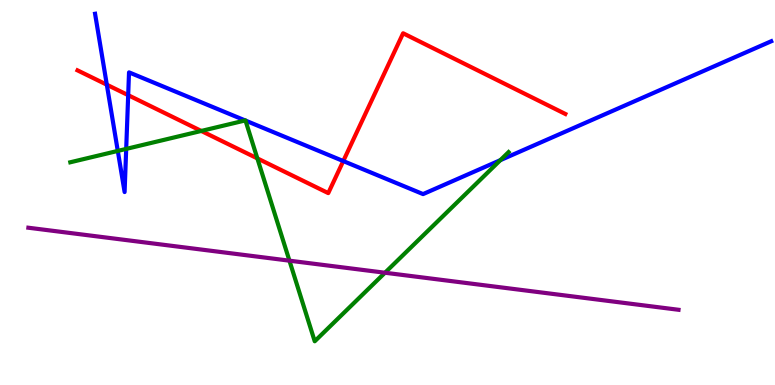[{'lines': ['blue', 'red'], 'intersections': [{'x': 1.38, 'y': 7.8}, {'x': 1.65, 'y': 7.53}, {'x': 4.43, 'y': 5.82}]}, {'lines': ['green', 'red'], 'intersections': [{'x': 2.6, 'y': 6.6}, {'x': 3.32, 'y': 5.89}]}, {'lines': ['purple', 'red'], 'intersections': []}, {'lines': ['blue', 'green'], 'intersections': [{'x': 1.52, 'y': 6.08}, {'x': 1.63, 'y': 6.13}, {'x': 3.16, 'y': 6.87}, {'x': 3.17, 'y': 6.87}, {'x': 6.46, 'y': 5.84}]}, {'lines': ['blue', 'purple'], 'intersections': []}, {'lines': ['green', 'purple'], 'intersections': [{'x': 3.73, 'y': 3.23}, {'x': 4.97, 'y': 2.92}]}]